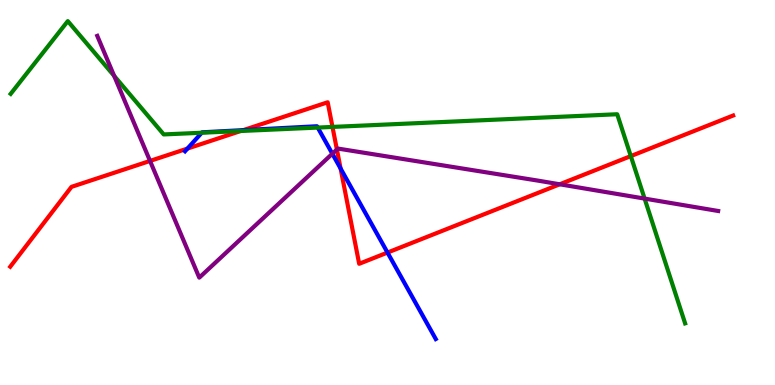[{'lines': ['blue', 'red'], 'intersections': [{'x': 2.42, 'y': 6.14}, {'x': 3.14, 'y': 6.62}, {'x': 4.39, 'y': 5.62}, {'x': 5.0, 'y': 3.44}]}, {'lines': ['green', 'red'], 'intersections': [{'x': 3.11, 'y': 6.6}, {'x': 4.29, 'y': 6.7}, {'x': 8.14, 'y': 5.95}]}, {'lines': ['purple', 'red'], 'intersections': [{'x': 1.94, 'y': 5.82}, {'x': 4.35, 'y': 6.12}, {'x': 7.22, 'y': 5.21}]}, {'lines': ['blue', 'green'], 'intersections': [{'x': 2.6, 'y': 6.55}, {'x': 4.1, 'y': 6.69}]}, {'lines': ['blue', 'purple'], 'intersections': [{'x': 4.29, 'y': 6.01}]}, {'lines': ['green', 'purple'], 'intersections': [{'x': 1.47, 'y': 8.03}, {'x': 8.32, 'y': 4.84}]}]